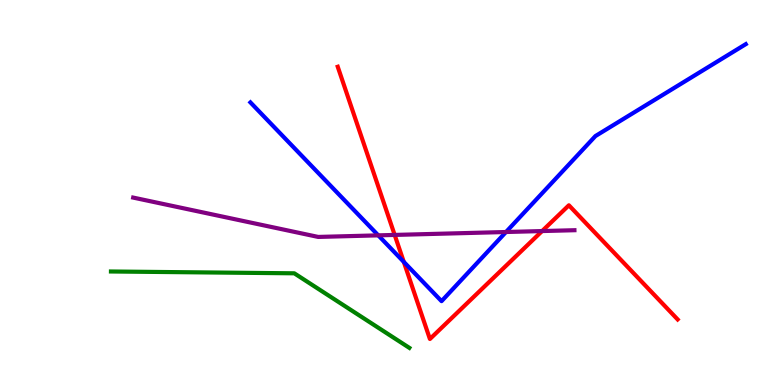[{'lines': ['blue', 'red'], 'intersections': [{'x': 5.21, 'y': 3.2}]}, {'lines': ['green', 'red'], 'intersections': []}, {'lines': ['purple', 'red'], 'intersections': [{'x': 5.09, 'y': 3.9}, {'x': 6.99, 'y': 4.0}]}, {'lines': ['blue', 'green'], 'intersections': []}, {'lines': ['blue', 'purple'], 'intersections': [{'x': 4.88, 'y': 3.89}, {'x': 6.53, 'y': 3.97}]}, {'lines': ['green', 'purple'], 'intersections': []}]